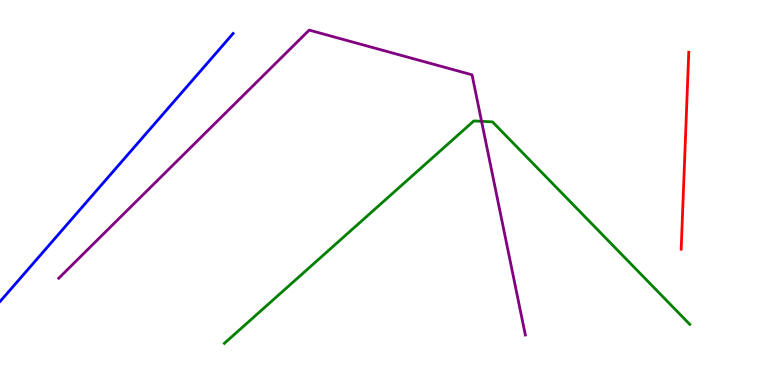[{'lines': ['blue', 'red'], 'intersections': []}, {'lines': ['green', 'red'], 'intersections': []}, {'lines': ['purple', 'red'], 'intersections': []}, {'lines': ['blue', 'green'], 'intersections': []}, {'lines': ['blue', 'purple'], 'intersections': []}, {'lines': ['green', 'purple'], 'intersections': [{'x': 6.21, 'y': 6.85}]}]